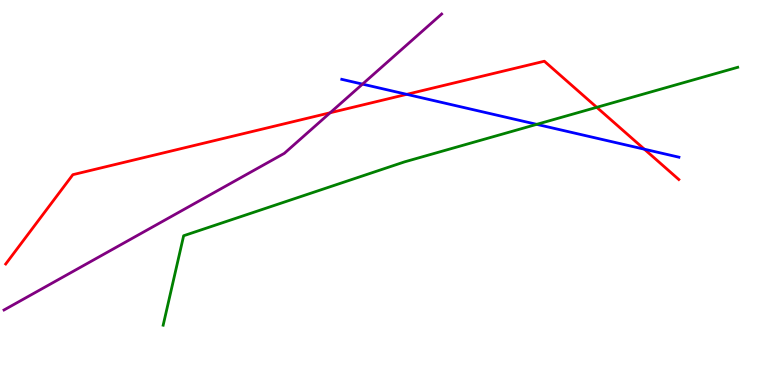[{'lines': ['blue', 'red'], 'intersections': [{'x': 5.25, 'y': 7.55}, {'x': 8.31, 'y': 6.12}]}, {'lines': ['green', 'red'], 'intersections': [{'x': 7.7, 'y': 7.21}]}, {'lines': ['purple', 'red'], 'intersections': [{'x': 4.26, 'y': 7.07}]}, {'lines': ['blue', 'green'], 'intersections': [{'x': 6.93, 'y': 6.77}]}, {'lines': ['blue', 'purple'], 'intersections': [{'x': 4.68, 'y': 7.81}]}, {'lines': ['green', 'purple'], 'intersections': []}]